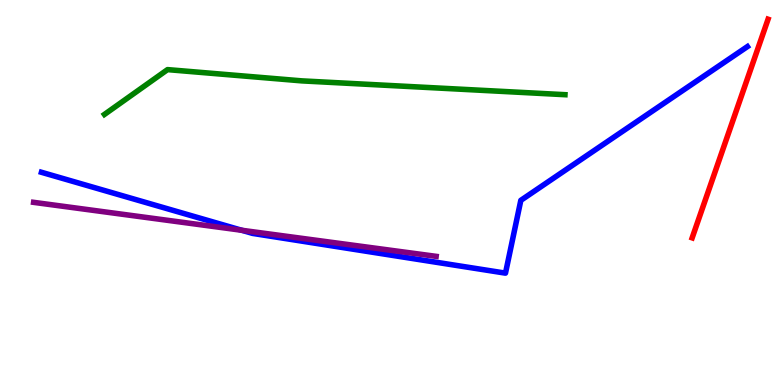[{'lines': ['blue', 'red'], 'intersections': []}, {'lines': ['green', 'red'], 'intersections': []}, {'lines': ['purple', 'red'], 'intersections': []}, {'lines': ['blue', 'green'], 'intersections': []}, {'lines': ['blue', 'purple'], 'intersections': [{'x': 3.12, 'y': 4.02}]}, {'lines': ['green', 'purple'], 'intersections': []}]